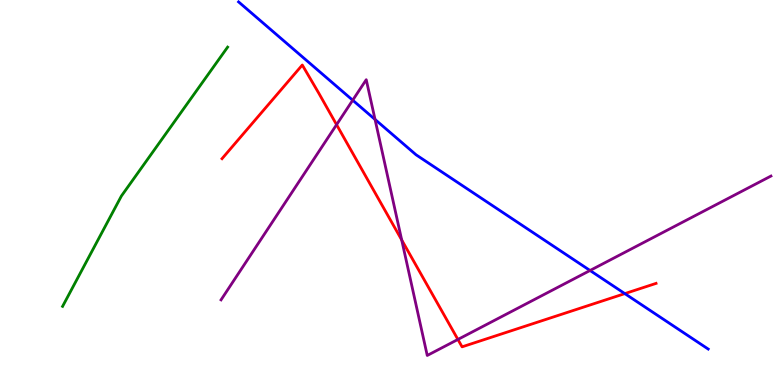[{'lines': ['blue', 'red'], 'intersections': [{'x': 8.06, 'y': 2.37}]}, {'lines': ['green', 'red'], 'intersections': []}, {'lines': ['purple', 'red'], 'intersections': [{'x': 4.34, 'y': 6.76}, {'x': 5.18, 'y': 3.77}, {'x': 5.91, 'y': 1.18}]}, {'lines': ['blue', 'green'], 'intersections': []}, {'lines': ['blue', 'purple'], 'intersections': [{'x': 4.55, 'y': 7.4}, {'x': 4.84, 'y': 6.9}, {'x': 7.61, 'y': 2.97}]}, {'lines': ['green', 'purple'], 'intersections': []}]